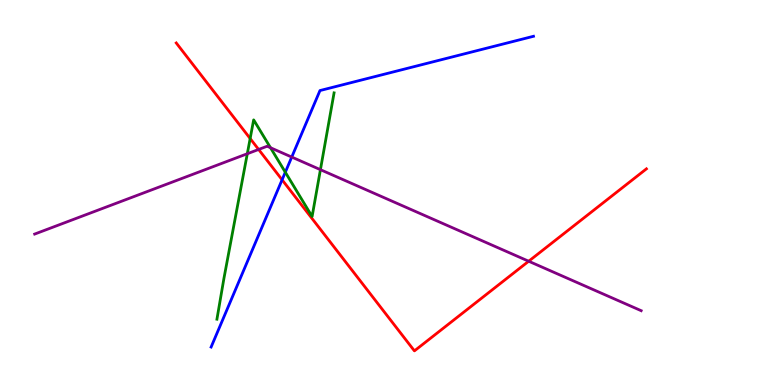[{'lines': ['blue', 'red'], 'intersections': [{'x': 3.64, 'y': 5.33}]}, {'lines': ['green', 'red'], 'intersections': [{'x': 3.23, 'y': 6.4}]}, {'lines': ['purple', 'red'], 'intersections': [{'x': 3.34, 'y': 6.12}, {'x': 6.82, 'y': 3.21}]}, {'lines': ['blue', 'green'], 'intersections': [{'x': 3.68, 'y': 5.53}]}, {'lines': ['blue', 'purple'], 'intersections': [{'x': 3.76, 'y': 5.92}]}, {'lines': ['green', 'purple'], 'intersections': [{'x': 3.19, 'y': 6.01}, {'x': 3.49, 'y': 6.16}, {'x': 4.13, 'y': 5.59}]}]